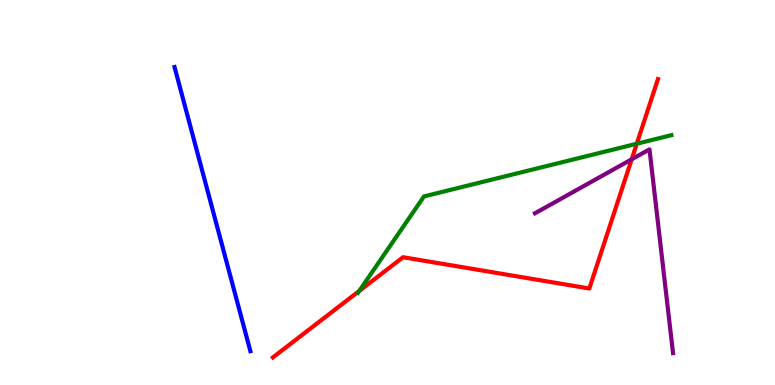[{'lines': ['blue', 'red'], 'intersections': []}, {'lines': ['green', 'red'], 'intersections': [{'x': 4.64, 'y': 2.44}, {'x': 8.22, 'y': 6.27}]}, {'lines': ['purple', 'red'], 'intersections': [{'x': 8.15, 'y': 5.86}]}, {'lines': ['blue', 'green'], 'intersections': []}, {'lines': ['blue', 'purple'], 'intersections': []}, {'lines': ['green', 'purple'], 'intersections': []}]